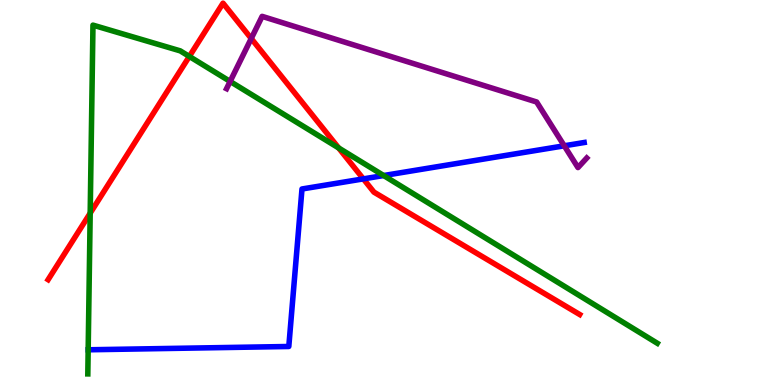[{'lines': ['blue', 'red'], 'intersections': [{'x': 4.69, 'y': 5.35}]}, {'lines': ['green', 'red'], 'intersections': [{'x': 1.16, 'y': 4.46}, {'x': 2.44, 'y': 8.53}, {'x': 4.37, 'y': 6.16}]}, {'lines': ['purple', 'red'], 'intersections': [{'x': 3.24, 'y': 9.0}]}, {'lines': ['blue', 'green'], 'intersections': [{'x': 4.95, 'y': 5.44}]}, {'lines': ['blue', 'purple'], 'intersections': [{'x': 7.28, 'y': 6.21}]}, {'lines': ['green', 'purple'], 'intersections': [{'x': 2.97, 'y': 7.88}]}]